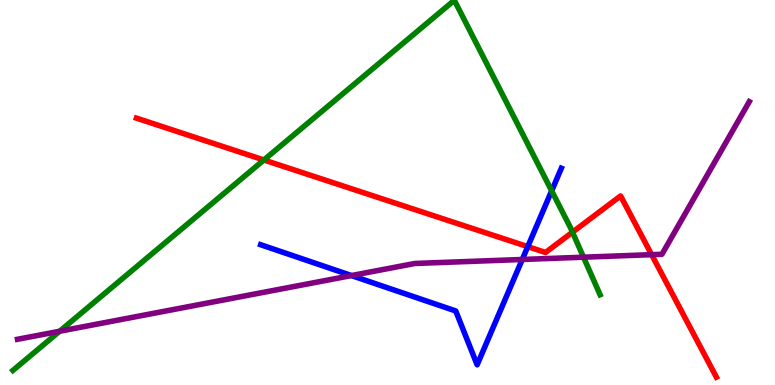[{'lines': ['blue', 'red'], 'intersections': [{'x': 6.81, 'y': 3.59}]}, {'lines': ['green', 'red'], 'intersections': [{'x': 3.4, 'y': 5.84}, {'x': 7.39, 'y': 3.97}]}, {'lines': ['purple', 'red'], 'intersections': [{'x': 8.41, 'y': 3.39}]}, {'lines': ['blue', 'green'], 'intersections': [{'x': 7.12, 'y': 5.04}]}, {'lines': ['blue', 'purple'], 'intersections': [{'x': 4.53, 'y': 2.84}, {'x': 6.74, 'y': 3.26}]}, {'lines': ['green', 'purple'], 'intersections': [{'x': 0.769, 'y': 1.4}, {'x': 7.53, 'y': 3.32}]}]